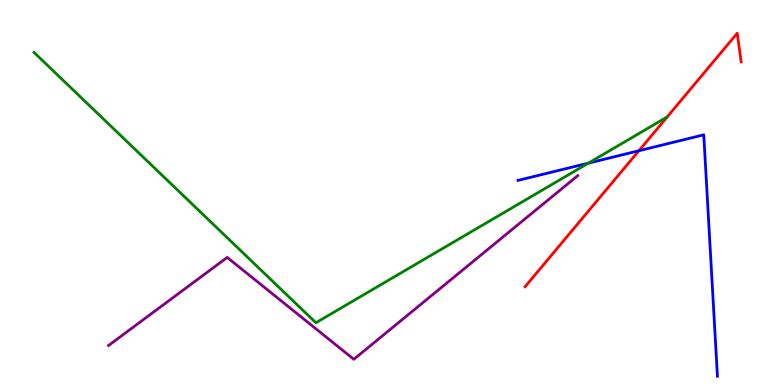[{'lines': ['blue', 'red'], 'intersections': [{'x': 8.24, 'y': 6.08}]}, {'lines': ['green', 'red'], 'intersections': []}, {'lines': ['purple', 'red'], 'intersections': []}, {'lines': ['blue', 'green'], 'intersections': [{'x': 7.59, 'y': 5.76}]}, {'lines': ['blue', 'purple'], 'intersections': []}, {'lines': ['green', 'purple'], 'intersections': []}]